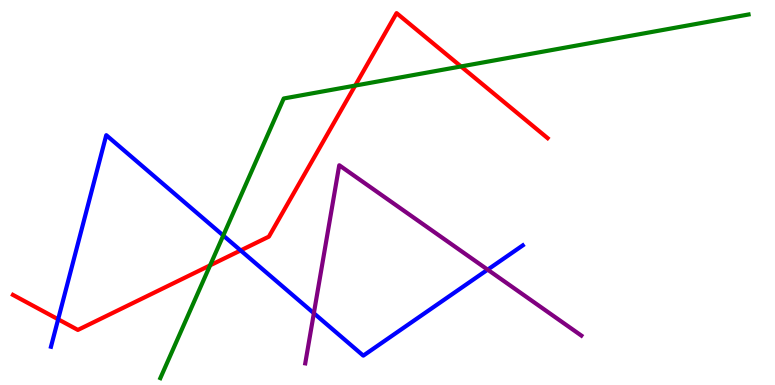[{'lines': ['blue', 'red'], 'intersections': [{'x': 0.75, 'y': 1.71}, {'x': 3.11, 'y': 3.5}]}, {'lines': ['green', 'red'], 'intersections': [{'x': 2.71, 'y': 3.11}, {'x': 4.58, 'y': 7.78}, {'x': 5.95, 'y': 8.27}]}, {'lines': ['purple', 'red'], 'intersections': []}, {'lines': ['blue', 'green'], 'intersections': [{'x': 2.88, 'y': 3.88}]}, {'lines': ['blue', 'purple'], 'intersections': [{'x': 4.05, 'y': 1.86}, {'x': 6.29, 'y': 3.0}]}, {'lines': ['green', 'purple'], 'intersections': []}]